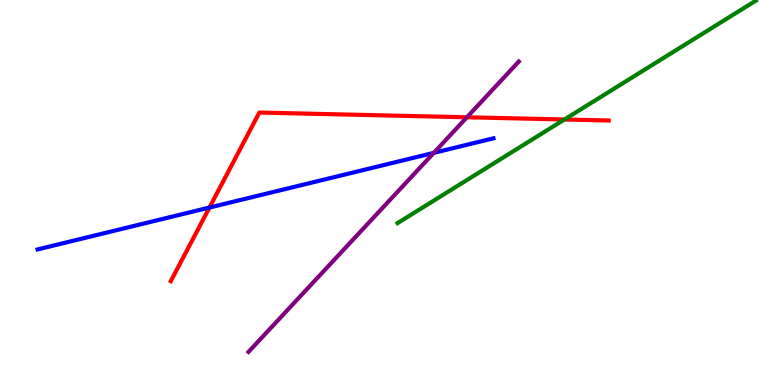[{'lines': ['blue', 'red'], 'intersections': [{'x': 2.7, 'y': 4.61}]}, {'lines': ['green', 'red'], 'intersections': [{'x': 7.28, 'y': 6.9}]}, {'lines': ['purple', 'red'], 'intersections': [{'x': 6.02, 'y': 6.95}]}, {'lines': ['blue', 'green'], 'intersections': []}, {'lines': ['blue', 'purple'], 'intersections': [{'x': 5.6, 'y': 6.03}]}, {'lines': ['green', 'purple'], 'intersections': []}]